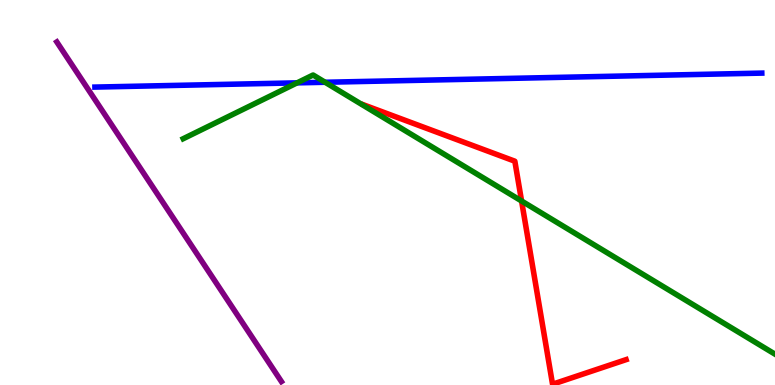[{'lines': ['blue', 'red'], 'intersections': []}, {'lines': ['green', 'red'], 'intersections': [{'x': 6.73, 'y': 4.78}]}, {'lines': ['purple', 'red'], 'intersections': []}, {'lines': ['blue', 'green'], 'intersections': [{'x': 3.83, 'y': 7.85}, {'x': 4.19, 'y': 7.86}]}, {'lines': ['blue', 'purple'], 'intersections': []}, {'lines': ['green', 'purple'], 'intersections': []}]